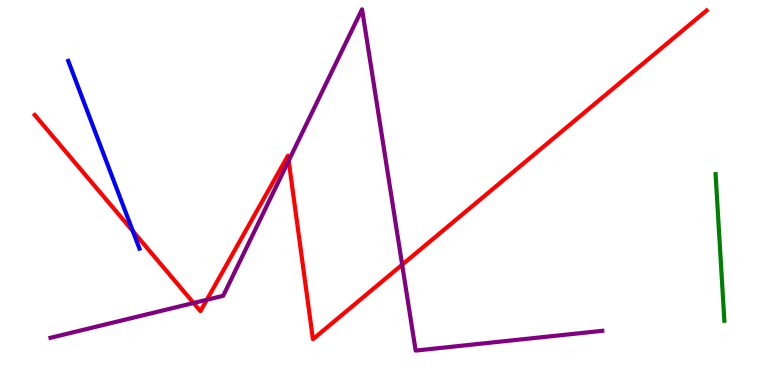[{'lines': ['blue', 'red'], 'intersections': [{'x': 1.71, 'y': 4.0}]}, {'lines': ['green', 'red'], 'intersections': []}, {'lines': ['purple', 'red'], 'intersections': [{'x': 2.5, 'y': 2.13}, {'x': 2.67, 'y': 2.21}, {'x': 3.72, 'y': 5.83}, {'x': 5.19, 'y': 3.12}]}, {'lines': ['blue', 'green'], 'intersections': []}, {'lines': ['blue', 'purple'], 'intersections': []}, {'lines': ['green', 'purple'], 'intersections': []}]